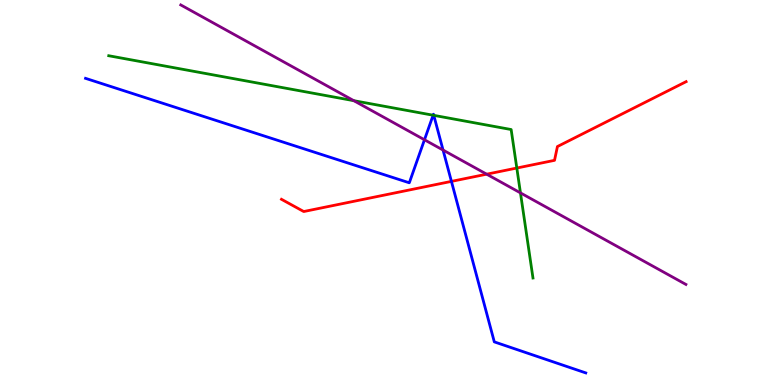[{'lines': ['blue', 'red'], 'intersections': [{'x': 5.82, 'y': 5.29}]}, {'lines': ['green', 'red'], 'intersections': [{'x': 6.67, 'y': 5.64}]}, {'lines': ['purple', 'red'], 'intersections': [{'x': 6.28, 'y': 5.48}]}, {'lines': ['blue', 'green'], 'intersections': [{'x': 5.59, 'y': 7.01}, {'x': 5.6, 'y': 7.0}]}, {'lines': ['blue', 'purple'], 'intersections': [{'x': 5.48, 'y': 6.37}, {'x': 5.72, 'y': 6.1}]}, {'lines': ['green', 'purple'], 'intersections': [{'x': 4.57, 'y': 7.38}, {'x': 6.72, 'y': 4.99}]}]